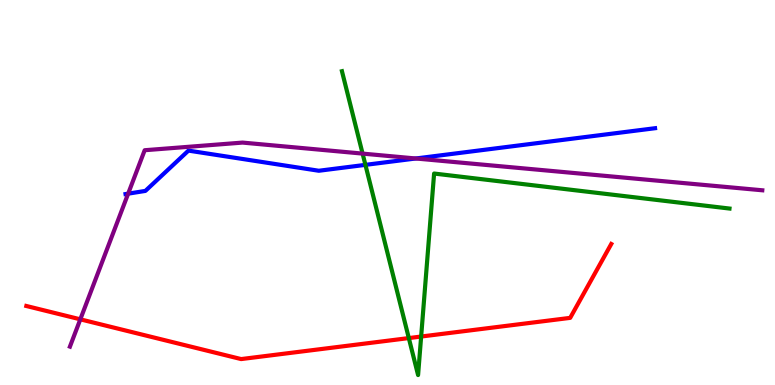[{'lines': ['blue', 'red'], 'intersections': []}, {'lines': ['green', 'red'], 'intersections': [{'x': 5.28, 'y': 1.22}, {'x': 5.43, 'y': 1.26}]}, {'lines': ['purple', 'red'], 'intersections': [{'x': 1.04, 'y': 1.71}]}, {'lines': ['blue', 'green'], 'intersections': [{'x': 4.72, 'y': 5.72}]}, {'lines': ['blue', 'purple'], 'intersections': [{'x': 1.65, 'y': 4.97}, {'x': 5.37, 'y': 5.88}]}, {'lines': ['green', 'purple'], 'intersections': [{'x': 4.68, 'y': 6.01}]}]